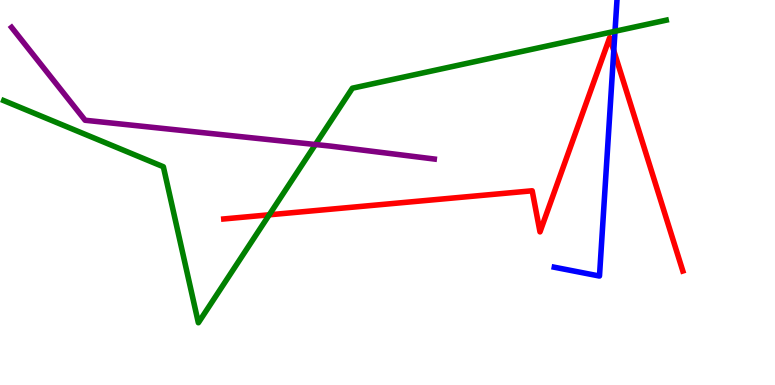[{'lines': ['blue', 'red'], 'intersections': [{'x': 7.92, 'y': 8.68}]}, {'lines': ['green', 'red'], 'intersections': [{'x': 3.47, 'y': 4.42}]}, {'lines': ['purple', 'red'], 'intersections': []}, {'lines': ['blue', 'green'], 'intersections': [{'x': 7.94, 'y': 9.19}]}, {'lines': ['blue', 'purple'], 'intersections': []}, {'lines': ['green', 'purple'], 'intersections': [{'x': 4.07, 'y': 6.25}]}]